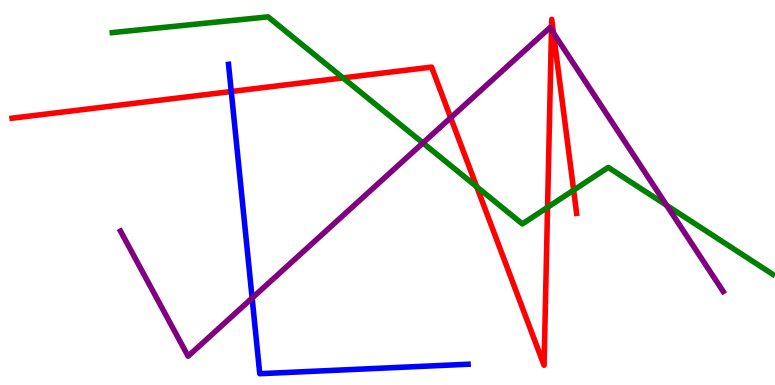[{'lines': ['blue', 'red'], 'intersections': [{'x': 2.98, 'y': 7.62}]}, {'lines': ['green', 'red'], 'intersections': [{'x': 4.43, 'y': 7.98}, {'x': 6.15, 'y': 5.15}, {'x': 7.07, 'y': 4.62}, {'x': 7.4, 'y': 5.06}]}, {'lines': ['purple', 'red'], 'intersections': [{'x': 5.82, 'y': 6.94}, {'x': 7.12, 'y': 9.22}, {'x': 7.14, 'y': 9.14}]}, {'lines': ['blue', 'green'], 'intersections': []}, {'lines': ['blue', 'purple'], 'intersections': [{'x': 3.25, 'y': 2.26}]}, {'lines': ['green', 'purple'], 'intersections': [{'x': 5.46, 'y': 6.29}, {'x': 8.6, 'y': 4.67}]}]